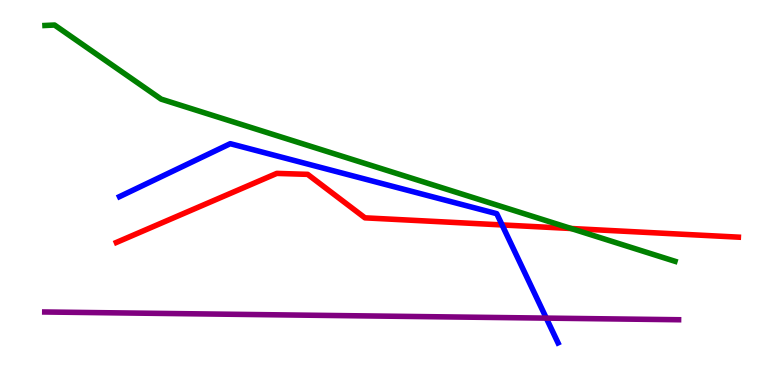[{'lines': ['blue', 'red'], 'intersections': [{'x': 6.48, 'y': 4.16}]}, {'lines': ['green', 'red'], 'intersections': [{'x': 7.37, 'y': 4.06}]}, {'lines': ['purple', 'red'], 'intersections': []}, {'lines': ['blue', 'green'], 'intersections': []}, {'lines': ['blue', 'purple'], 'intersections': [{'x': 7.05, 'y': 1.74}]}, {'lines': ['green', 'purple'], 'intersections': []}]